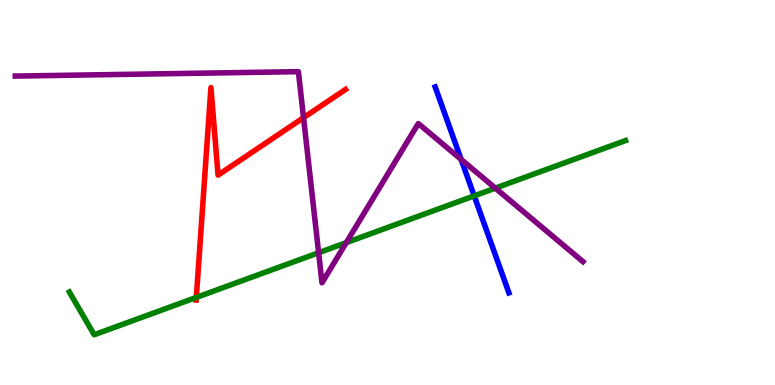[{'lines': ['blue', 'red'], 'intersections': []}, {'lines': ['green', 'red'], 'intersections': [{'x': 2.53, 'y': 2.27}]}, {'lines': ['purple', 'red'], 'intersections': [{'x': 3.92, 'y': 6.94}]}, {'lines': ['blue', 'green'], 'intersections': [{'x': 6.12, 'y': 4.91}]}, {'lines': ['blue', 'purple'], 'intersections': [{'x': 5.95, 'y': 5.86}]}, {'lines': ['green', 'purple'], 'intersections': [{'x': 4.11, 'y': 3.44}, {'x': 4.47, 'y': 3.7}, {'x': 6.39, 'y': 5.11}]}]